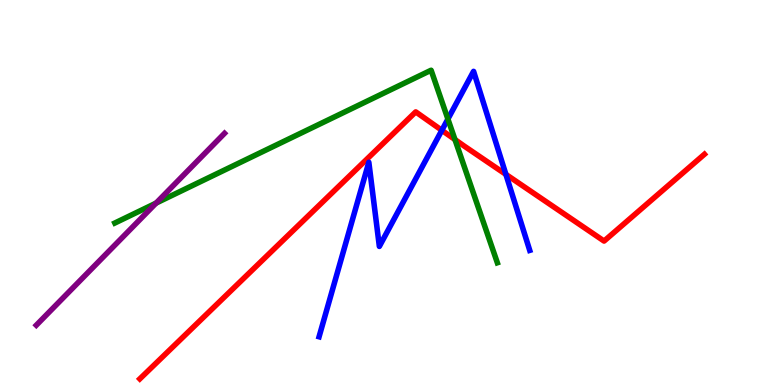[{'lines': ['blue', 'red'], 'intersections': [{'x': 5.7, 'y': 6.62}, {'x': 6.53, 'y': 5.47}]}, {'lines': ['green', 'red'], 'intersections': [{'x': 5.87, 'y': 6.38}]}, {'lines': ['purple', 'red'], 'intersections': []}, {'lines': ['blue', 'green'], 'intersections': [{'x': 5.78, 'y': 6.91}]}, {'lines': ['blue', 'purple'], 'intersections': []}, {'lines': ['green', 'purple'], 'intersections': [{'x': 2.01, 'y': 4.72}]}]